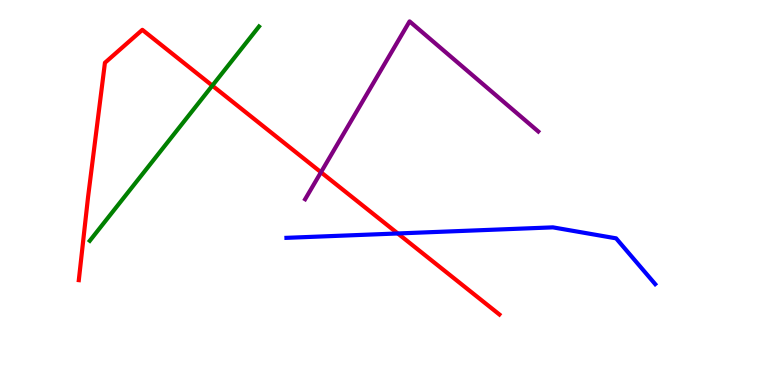[{'lines': ['blue', 'red'], 'intersections': [{'x': 5.13, 'y': 3.94}]}, {'lines': ['green', 'red'], 'intersections': [{'x': 2.74, 'y': 7.78}]}, {'lines': ['purple', 'red'], 'intersections': [{'x': 4.14, 'y': 5.53}]}, {'lines': ['blue', 'green'], 'intersections': []}, {'lines': ['blue', 'purple'], 'intersections': []}, {'lines': ['green', 'purple'], 'intersections': []}]